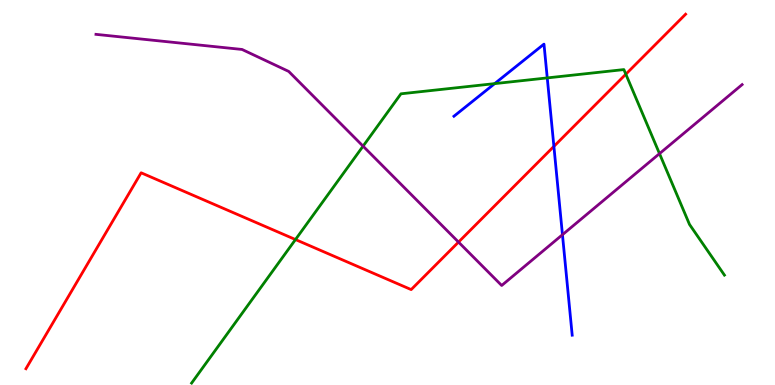[{'lines': ['blue', 'red'], 'intersections': [{'x': 7.15, 'y': 6.2}]}, {'lines': ['green', 'red'], 'intersections': [{'x': 3.81, 'y': 3.78}, {'x': 8.08, 'y': 8.07}]}, {'lines': ['purple', 'red'], 'intersections': [{'x': 5.92, 'y': 3.71}]}, {'lines': ['blue', 'green'], 'intersections': [{'x': 6.38, 'y': 7.83}, {'x': 7.06, 'y': 7.98}]}, {'lines': ['blue', 'purple'], 'intersections': [{'x': 7.26, 'y': 3.9}]}, {'lines': ['green', 'purple'], 'intersections': [{'x': 4.68, 'y': 6.2}, {'x': 8.51, 'y': 6.01}]}]